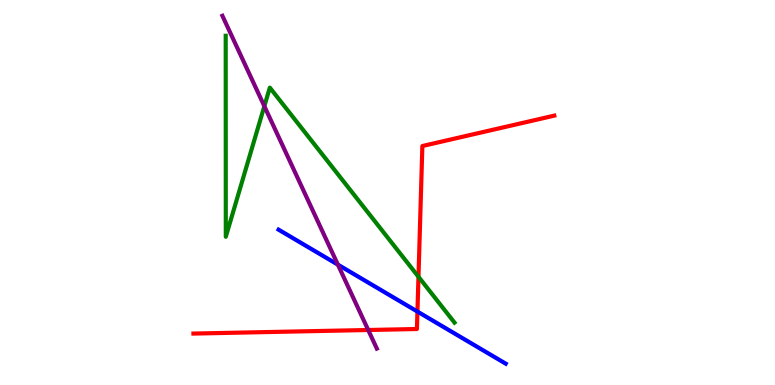[{'lines': ['blue', 'red'], 'intersections': [{'x': 5.39, 'y': 1.91}]}, {'lines': ['green', 'red'], 'intersections': [{'x': 5.4, 'y': 2.81}]}, {'lines': ['purple', 'red'], 'intersections': [{'x': 4.75, 'y': 1.43}]}, {'lines': ['blue', 'green'], 'intersections': []}, {'lines': ['blue', 'purple'], 'intersections': [{'x': 4.36, 'y': 3.13}]}, {'lines': ['green', 'purple'], 'intersections': [{'x': 3.41, 'y': 7.24}]}]